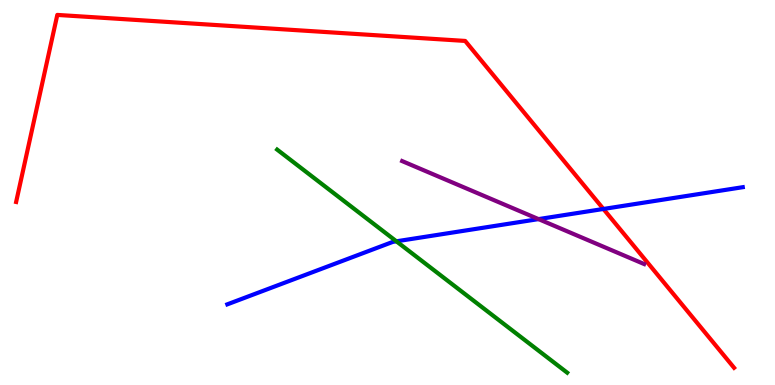[{'lines': ['blue', 'red'], 'intersections': [{'x': 7.79, 'y': 4.57}]}, {'lines': ['green', 'red'], 'intersections': []}, {'lines': ['purple', 'red'], 'intersections': []}, {'lines': ['blue', 'green'], 'intersections': [{'x': 5.11, 'y': 3.73}]}, {'lines': ['blue', 'purple'], 'intersections': [{'x': 6.95, 'y': 4.31}]}, {'lines': ['green', 'purple'], 'intersections': []}]